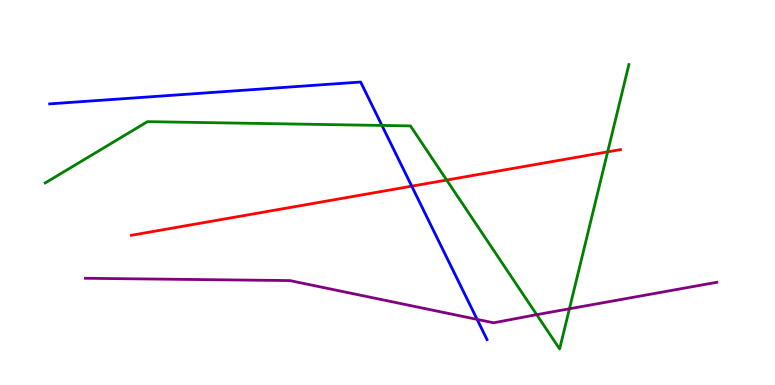[{'lines': ['blue', 'red'], 'intersections': [{'x': 5.31, 'y': 5.16}]}, {'lines': ['green', 'red'], 'intersections': [{'x': 5.76, 'y': 5.32}, {'x': 7.84, 'y': 6.06}]}, {'lines': ['purple', 'red'], 'intersections': []}, {'lines': ['blue', 'green'], 'intersections': [{'x': 4.93, 'y': 6.74}]}, {'lines': ['blue', 'purple'], 'intersections': [{'x': 6.16, 'y': 1.7}]}, {'lines': ['green', 'purple'], 'intersections': [{'x': 6.93, 'y': 1.83}, {'x': 7.35, 'y': 1.98}]}]